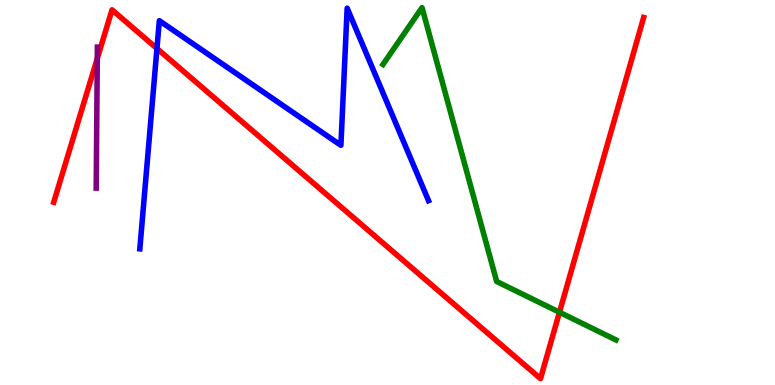[{'lines': ['blue', 'red'], 'intersections': [{'x': 2.03, 'y': 8.74}]}, {'lines': ['green', 'red'], 'intersections': [{'x': 7.22, 'y': 1.89}]}, {'lines': ['purple', 'red'], 'intersections': [{'x': 1.26, 'y': 8.48}]}, {'lines': ['blue', 'green'], 'intersections': []}, {'lines': ['blue', 'purple'], 'intersections': []}, {'lines': ['green', 'purple'], 'intersections': []}]